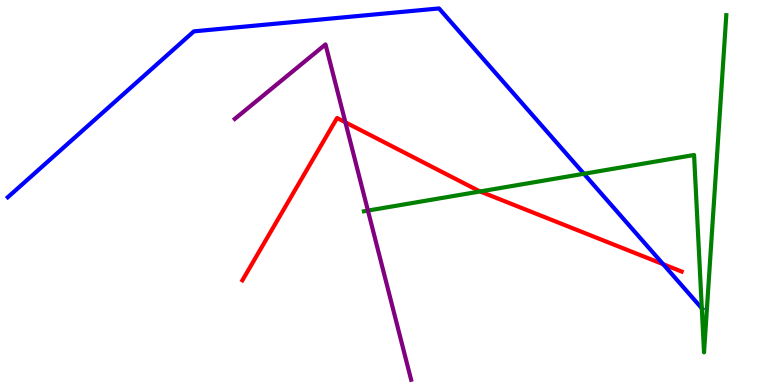[{'lines': ['blue', 'red'], 'intersections': [{'x': 8.56, 'y': 3.14}]}, {'lines': ['green', 'red'], 'intersections': [{'x': 6.19, 'y': 5.03}]}, {'lines': ['purple', 'red'], 'intersections': [{'x': 4.46, 'y': 6.82}]}, {'lines': ['blue', 'green'], 'intersections': [{'x': 7.53, 'y': 5.49}, {'x': 9.06, 'y': 1.99}]}, {'lines': ['blue', 'purple'], 'intersections': []}, {'lines': ['green', 'purple'], 'intersections': [{'x': 4.75, 'y': 4.53}]}]